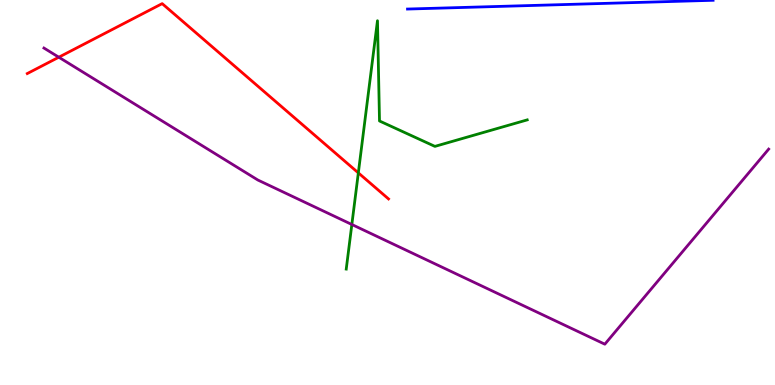[{'lines': ['blue', 'red'], 'intersections': []}, {'lines': ['green', 'red'], 'intersections': [{'x': 4.62, 'y': 5.51}]}, {'lines': ['purple', 'red'], 'intersections': [{'x': 0.759, 'y': 8.51}]}, {'lines': ['blue', 'green'], 'intersections': []}, {'lines': ['blue', 'purple'], 'intersections': []}, {'lines': ['green', 'purple'], 'intersections': [{'x': 4.54, 'y': 4.17}]}]